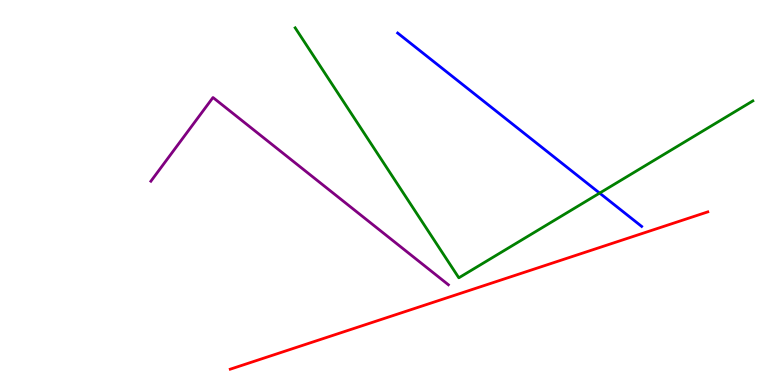[{'lines': ['blue', 'red'], 'intersections': []}, {'lines': ['green', 'red'], 'intersections': []}, {'lines': ['purple', 'red'], 'intersections': []}, {'lines': ['blue', 'green'], 'intersections': [{'x': 7.74, 'y': 4.98}]}, {'lines': ['blue', 'purple'], 'intersections': []}, {'lines': ['green', 'purple'], 'intersections': []}]